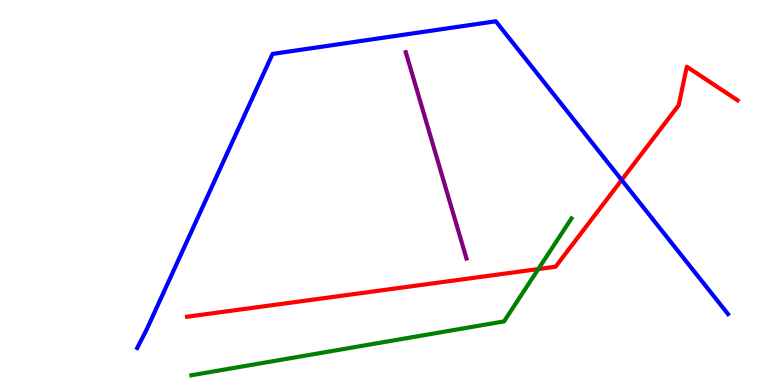[{'lines': ['blue', 'red'], 'intersections': [{'x': 8.02, 'y': 5.32}]}, {'lines': ['green', 'red'], 'intersections': [{'x': 6.95, 'y': 3.01}]}, {'lines': ['purple', 'red'], 'intersections': []}, {'lines': ['blue', 'green'], 'intersections': []}, {'lines': ['blue', 'purple'], 'intersections': []}, {'lines': ['green', 'purple'], 'intersections': []}]